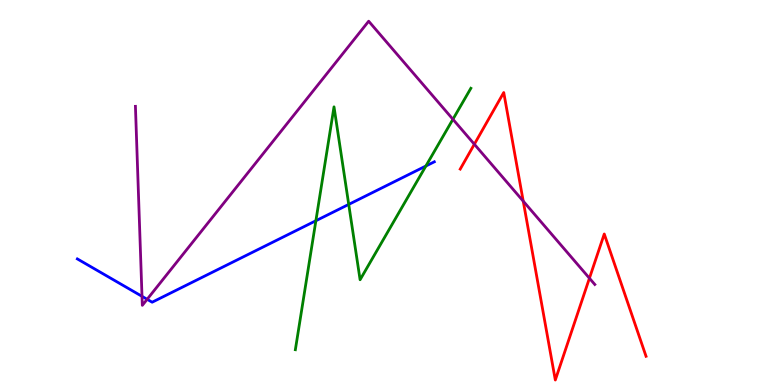[{'lines': ['blue', 'red'], 'intersections': []}, {'lines': ['green', 'red'], 'intersections': []}, {'lines': ['purple', 'red'], 'intersections': [{'x': 6.12, 'y': 6.25}, {'x': 6.75, 'y': 4.78}, {'x': 7.61, 'y': 2.77}]}, {'lines': ['blue', 'green'], 'intersections': [{'x': 4.08, 'y': 4.27}, {'x': 4.5, 'y': 4.69}, {'x': 5.5, 'y': 5.69}]}, {'lines': ['blue', 'purple'], 'intersections': [{'x': 1.83, 'y': 2.3}, {'x': 1.9, 'y': 2.23}]}, {'lines': ['green', 'purple'], 'intersections': [{'x': 5.84, 'y': 6.9}]}]